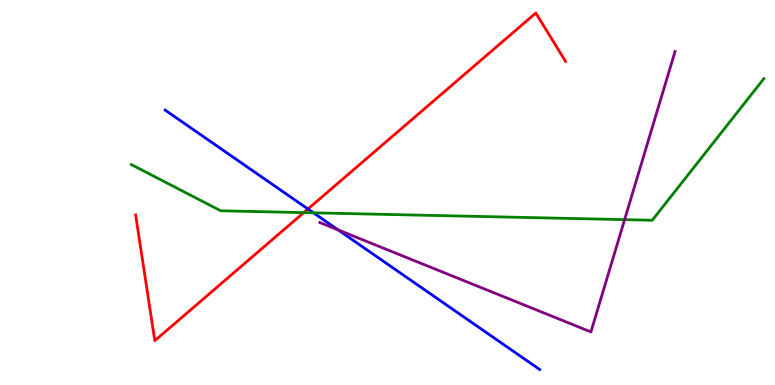[{'lines': ['blue', 'red'], 'intersections': [{'x': 3.97, 'y': 4.57}]}, {'lines': ['green', 'red'], 'intersections': [{'x': 3.92, 'y': 4.48}]}, {'lines': ['purple', 'red'], 'intersections': []}, {'lines': ['blue', 'green'], 'intersections': [{'x': 4.04, 'y': 4.47}]}, {'lines': ['blue', 'purple'], 'intersections': [{'x': 4.36, 'y': 4.03}]}, {'lines': ['green', 'purple'], 'intersections': [{'x': 8.06, 'y': 4.29}]}]